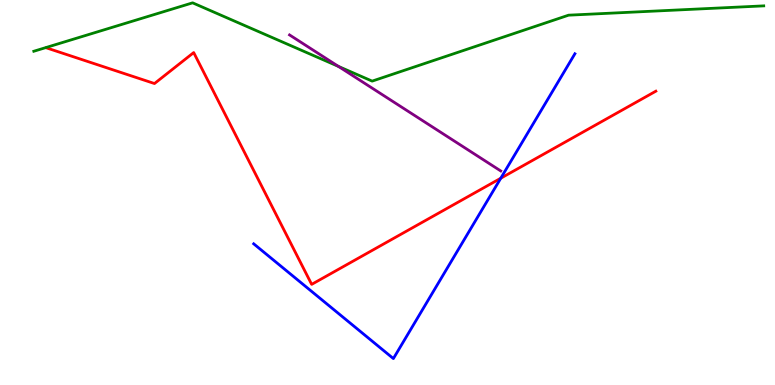[{'lines': ['blue', 'red'], 'intersections': [{'x': 6.46, 'y': 5.37}]}, {'lines': ['green', 'red'], 'intersections': []}, {'lines': ['purple', 'red'], 'intersections': []}, {'lines': ['blue', 'green'], 'intersections': []}, {'lines': ['blue', 'purple'], 'intersections': []}, {'lines': ['green', 'purple'], 'intersections': [{'x': 4.37, 'y': 8.28}]}]